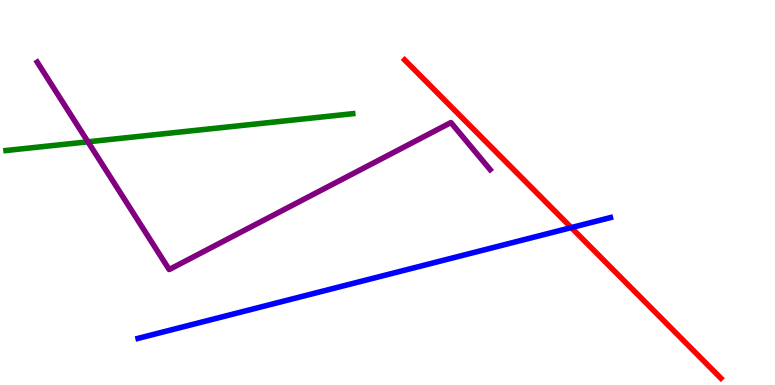[{'lines': ['blue', 'red'], 'intersections': [{'x': 7.37, 'y': 4.09}]}, {'lines': ['green', 'red'], 'intersections': []}, {'lines': ['purple', 'red'], 'intersections': []}, {'lines': ['blue', 'green'], 'intersections': []}, {'lines': ['blue', 'purple'], 'intersections': []}, {'lines': ['green', 'purple'], 'intersections': [{'x': 1.13, 'y': 6.32}]}]